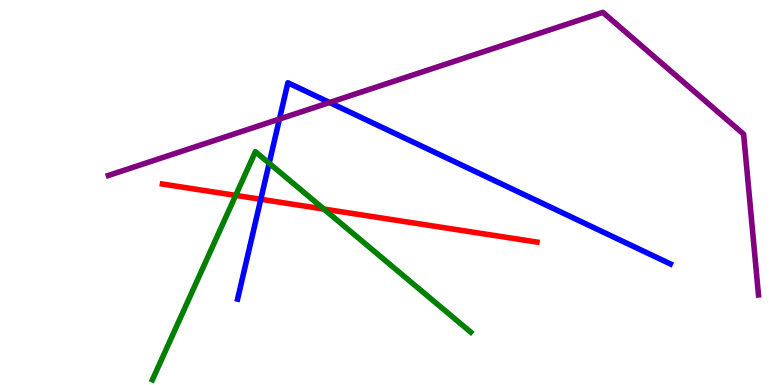[{'lines': ['blue', 'red'], 'intersections': [{'x': 3.37, 'y': 4.82}]}, {'lines': ['green', 'red'], 'intersections': [{'x': 3.04, 'y': 4.92}, {'x': 4.18, 'y': 4.57}]}, {'lines': ['purple', 'red'], 'intersections': []}, {'lines': ['blue', 'green'], 'intersections': [{'x': 3.47, 'y': 5.76}]}, {'lines': ['blue', 'purple'], 'intersections': [{'x': 3.61, 'y': 6.91}, {'x': 4.25, 'y': 7.34}]}, {'lines': ['green', 'purple'], 'intersections': []}]